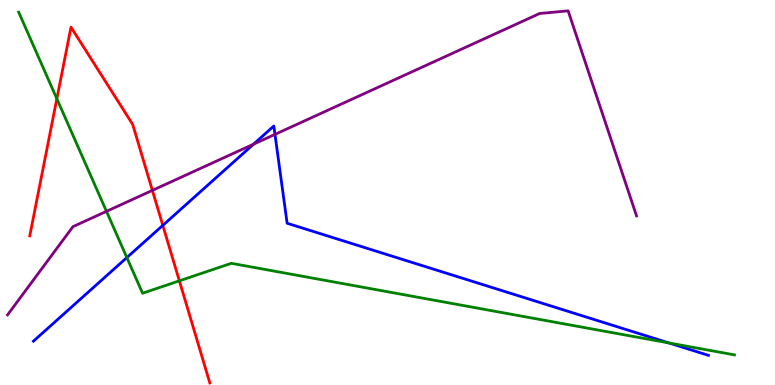[{'lines': ['blue', 'red'], 'intersections': [{'x': 2.1, 'y': 4.15}]}, {'lines': ['green', 'red'], 'intersections': [{'x': 0.734, 'y': 7.43}, {'x': 2.31, 'y': 2.71}]}, {'lines': ['purple', 'red'], 'intersections': [{'x': 1.97, 'y': 5.06}]}, {'lines': ['blue', 'green'], 'intersections': [{'x': 1.64, 'y': 3.31}, {'x': 8.63, 'y': 1.09}]}, {'lines': ['blue', 'purple'], 'intersections': [{'x': 3.27, 'y': 6.26}, {'x': 3.55, 'y': 6.51}]}, {'lines': ['green', 'purple'], 'intersections': [{'x': 1.37, 'y': 4.51}]}]